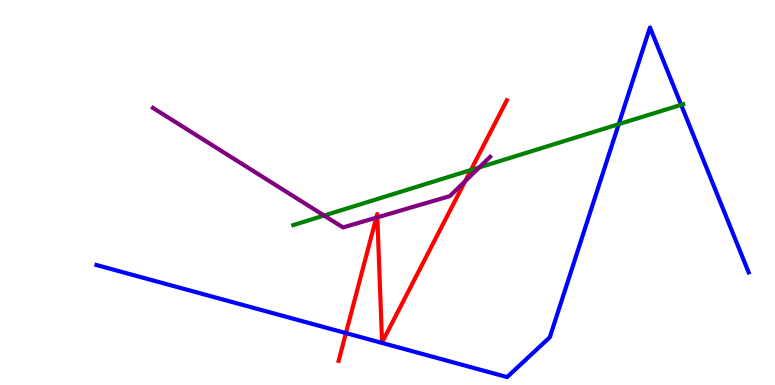[{'lines': ['blue', 'red'], 'intersections': [{'x': 4.46, 'y': 1.35}]}, {'lines': ['green', 'red'], 'intersections': [{'x': 6.08, 'y': 5.58}]}, {'lines': ['purple', 'red'], 'intersections': [{'x': 4.85, 'y': 4.35}, {'x': 4.87, 'y': 4.35}, {'x': 6.0, 'y': 5.29}]}, {'lines': ['blue', 'green'], 'intersections': [{'x': 7.98, 'y': 6.77}, {'x': 8.79, 'y': 7.28}]}, {'lines': ['blue', 'purple'], 'intersections': []}, {'lines': ['green', 'purple'], 'intersections': [{'x': 4.18, 'y': 4.4}, {'x': 6.18, 'y': 5.65}]}]